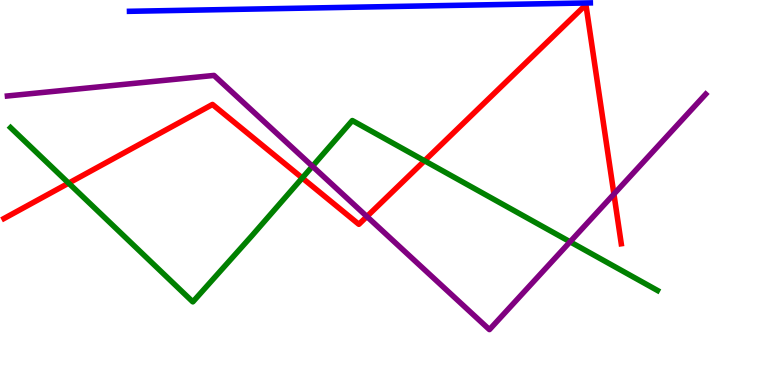[{'lines': ['blue', 'red'], 'intersections': []}, {'lines': ['green', 'red'], 'intersections': [{'x': 0.886, 'y': 5.24}, {'x': 3.9, 'y': 5.38}, {'x': 5.48, 'y': 5.82}]}, {'lines': ['purple', 'red'], 'intersections': [{'x': 4.73, 'y': 4.38}, {'x': 7.92, 'y': 4.96}]}, {'lines': ['blue', 'green'], 'intersections': []}, {'lines': ['blue', 'purple'], 'intersections': []}, {'lines': ['green', 'purple'], 'intersections': [{'x': 4.03, 'y': 5.68}, {'x': 7.36, 'y': 3.72}]}]